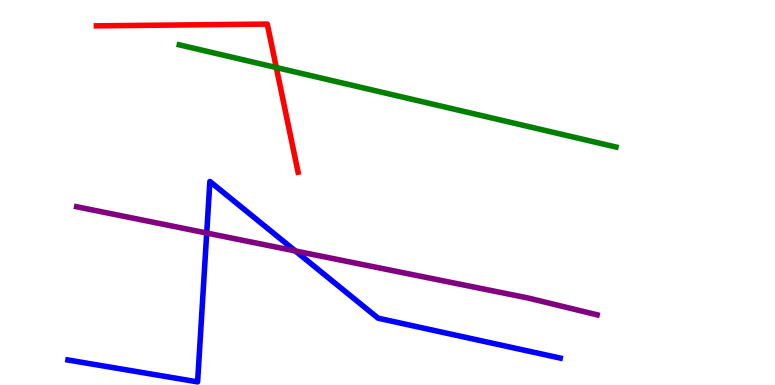[{'lines': ['blue', 'red'], 'intersections': []}, {'lines': ['green', 'red'], 'intersections': [{'x': 3.57, 'y': 8.25}]}, {'lines': ['purple', 'red'], 'intersections': []}, {'lines': ['blue', 'green'], 'intersections': []}, {'lines': ['blue', 'purple'], 'intersections': [{'x': 2.67, 'y': 3.95}, {'x': 3.81, 'y': 3.48}]}, {'lines': ['green', 'purple'], 'intersections': []}]